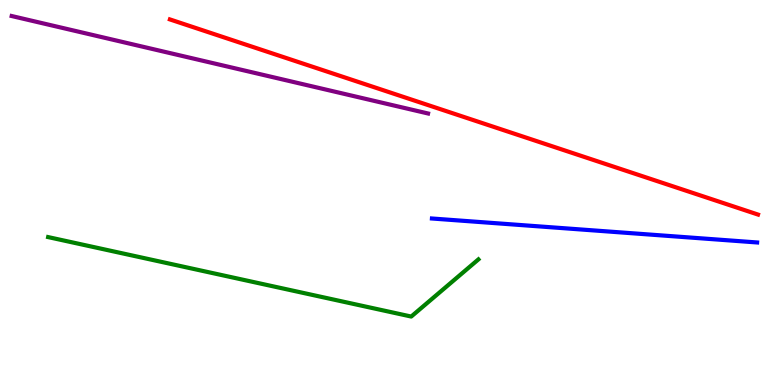[{'lines': ['blue', 'red'], 'intersections': []}, {'lines': ['green', 'red'], 'intersections': []}, {'lines': ['purple', 'red'], 'intersections': []}, {'lines': ['blue', 'green'], 'intersections': []}, {'lines': ['blue', 'purple'], 'intersections': []}, {'lines': ['green', 'purple'], 'intersections': []}]